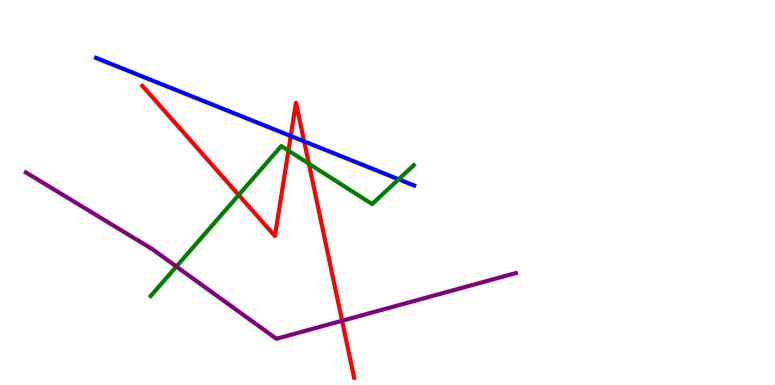[{'lines': ['blue', 'red'], 'intersections': [{'x': 3.75, 'y': 6.47}, {'x': 3.92, 'y': 6.33}]}, {'lines': ['green', 'red'], 'intersections': [{'x': 3.08, 'y': 4.94}, {'x': 3.72, 'y': 6.09}, {'x': 3.99, 'y': 5.75}]}, {'lines': ['purple', 'red'], 'intersections': [{'x': 4.41, 'y': 1.67}]}, {'lines': ['blue', 'green'], 'intersections': [{'x': 5.14, 'y': 5.34}]}, {'lines': ['blue', 'purple'], 'intersections': []}, {'lines': ['green', 'purple'], 'intersections': [{'x': 2.28, 'y': 3.08}]}]